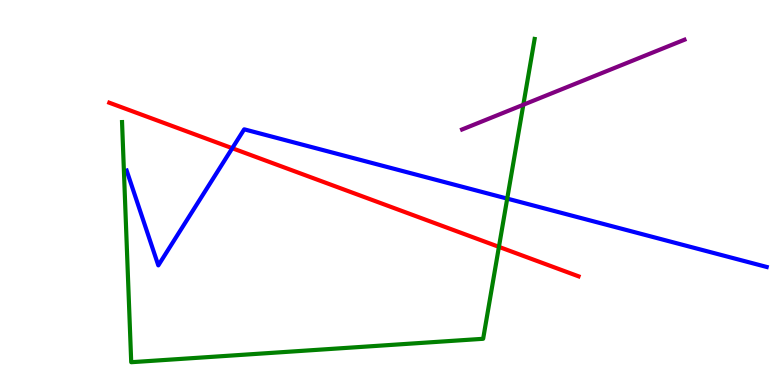[{'lines': ['blue', 'red'], 'intersections': [{'x': 3.0, 'y': 6.15}]}, {'lines': ['green', 'red'], 'intersections': [{'x': 6.44, 'y': 3.59}]}, {'lines': ['purple', 'red'], 'intersections': []}, {'lines': ['blue', 'green'], 'intersections': [{'x': 6.54, 'y': 4.84}]}, {'lines': ['blue', 'purple'], 'intersections': []}, {'lines': ['green', 'purple'], 'intersections': [{'x': 6.75, 'y': 7.28}]}]